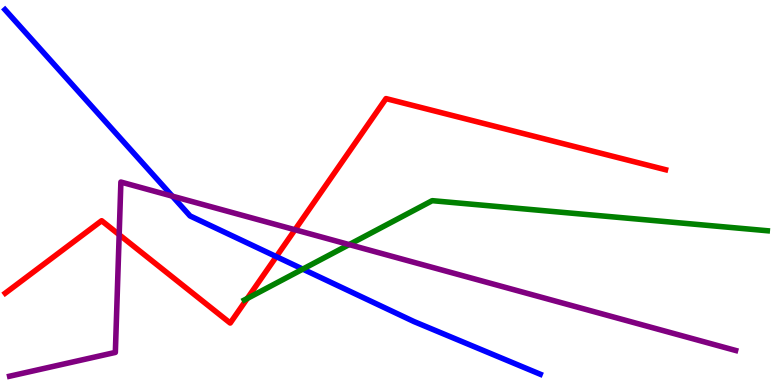[{'lines': ['blue', 'red'], 'intersections': [{'x': 3.57, 'y': 3.33}]}, {'lines': ['green', 'red'], 'intersections': [{'x': 3.19, 'y': 2.25}]}, {'lines': ['purple', 'red'], 'intersections': [{'x': 1.54, 'y': 3.9}, {'x': 3.81, 'y': 4.03}]}, {'lines': ['blue', 'green'], 'intersections': [{'x': 3.91, 'y': 3.01}]}, {'lines': ['blue', 'purple'], 'intersections': [{'x': 2.22, 'y': 4.91}]}, {'lines': ['green', 'purple'], 'intersections': [{'x': 4.51, 'y': 3.65}]}]